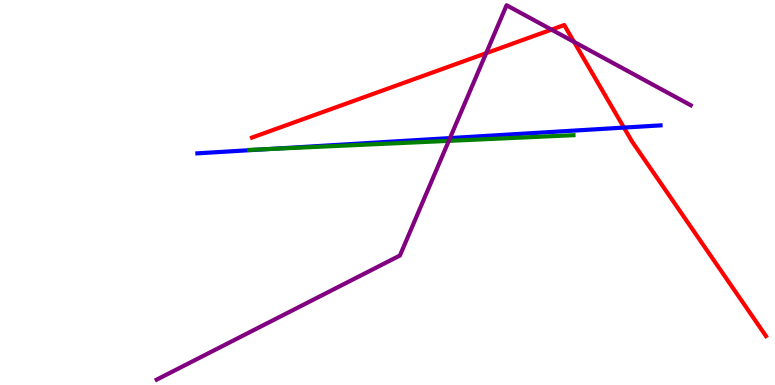[{'lines': ['blue', 'red'], 'intersections': [{'x': 8.05, 'y': 6.69}]}, {'lines': ['green', 'red'], 'intersections': []}, {'lines': ['purple', 'red'], 'intersections': [{'x': 6.27, 'y': 8.62}, {'x': 7.12, 'y': 9.23}, {'x': 7.41, 'y': 8.91}]}, {'lines': ['blue', 'green'], 'intersections': [{'x': 3.46, 'y': 6.13}]}, {'lines': ['blue', 'purple'], 'intersections': [{'x': 5.81, 'y': 6.41}]}, {'lines': ['green', 'purple'], 'intersections': [{'x': 5.79, 'y': 6.34}]}]